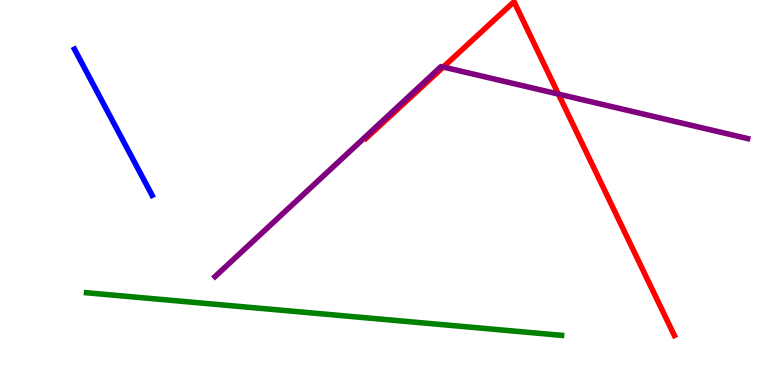[{'lines': ['blue', 'red'], 'intersections': []}, {'lines': ['green', 'red'], 'intersections': []}, {'lines': ['purple', 'red'], 'intersections': [{'x': 5.72, 'y': 8.26}, {'x': 7.21, 'y': 7.56}]}, {'lines': ['blue', 'green'], 'intersections': []}, {'lines': ['blue', 'purple'], 'intersections': []}, {'lines': ['green', 'purple'], 'intersections': []}]